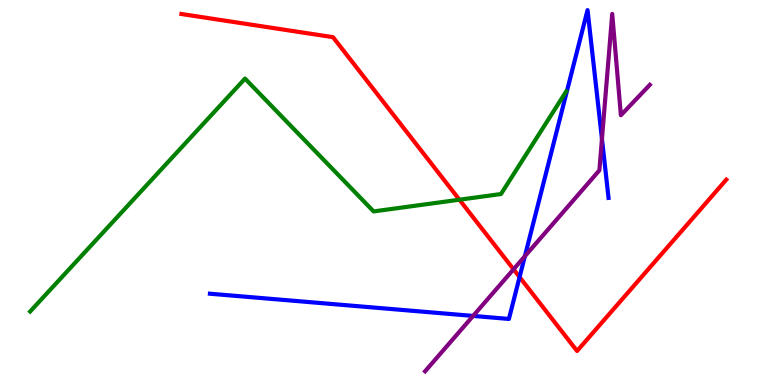[{'lines': ['blue', 'red'], 'intersections': [{'x': 6.7, 'y': 2.8}]}, {'lines': ['green', 'red'], 'intersections': [{'x': 5.93, 'y': 4.81}]}, {'lines': ['purple', 'red'], 'intersections': [{'x': 6.63, 'y': 3.01}]}, {'lines': ['blue', 'green'], 'intersections': []}, {'lines': ['blue', 'purple'], 'intersections': [{'x': 6.1, 'y': 1.79}, {'x': 6.77, 'y': 3.34}, {'x': 7.77, 'y': 6.39}]}, {'lines': ['green', 'purple'], 'intersections': []}]